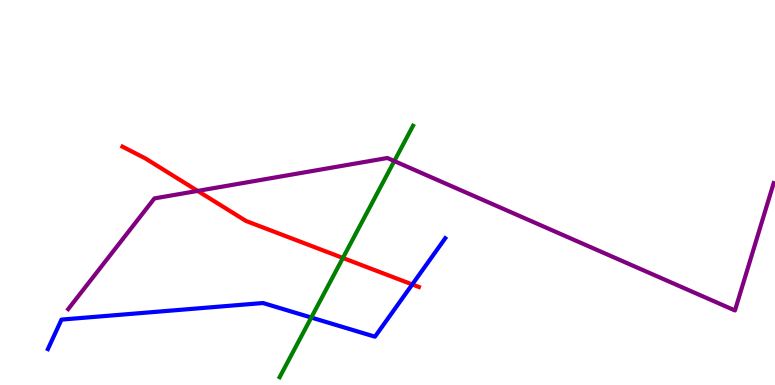[{'lines': ['blue', 'red'], 'intersections': [{'x': 5.32, 'y': 2.61}]}, {'lines': ['green', 'red'], 'intersections': [{'x': 4.42, 'y': 3.3}]}, {'lines': ['purple', 'red'], 'intersections': [{'x': 2.55, 'y': 5.04}]}, {'lines': ['blue', 'green'], 'intersections': [{'x': 4.02, 'y': 1.75}]}, {'lines': ['blue', 'purple'], 'intersections': []}, {'lines': ['green', 'purple'], 'intersections': [{'x': 5.09, 'y': 5.82}]}]